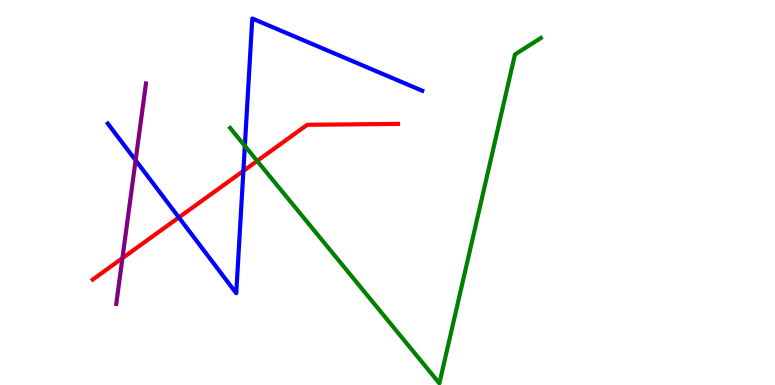[{'lines': ['blue', 'red'], 'intersections': [{'x': 2.31, 'y': 4.35}, {'x': 3.14, 'y': 5.56}]}, {'lines': ['green', 'red'], 'intersections': [{'x': 3.32, 'y': 5.82}]}, {'lines': ['purple', 'red'], 'intersections': [{'x': 1.58, 'y': 3.29}]}, {'lines': ['blue', 'green'], 'intersections': [{'x': 3.16, 'y': 6.21}]}, {'lines': ['blue', 'purple'], 'intersections': [{'x': 1.75, 'y': 5.84}]}, {'lines': ['green', 'purple'], 'intersections': []}]